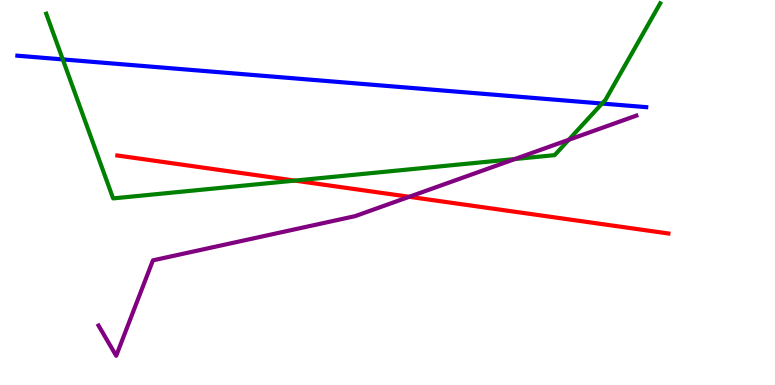[{'lines': ['blue', 'red'], 'intersections': []}, {'lines': ['green', 'red'], 'intersections': [{'x': 3.8, 'y': 5.31}]}, {'lines': ['purple', 'red'], 'intersections': [{'x': 5.28, 'y': 4.89}]}, {'lines': ['blue', 'green'], 'intersections': [{'x': 0.81, 'y': 8.46}, {'x': 7.77, 'y': 7.31}]}, {'lines': ['blue', 'purple'], 'intersections': []}, {'lines': ['green', 'purple'], 'intersections': [{'x': 6.64, 'y': 5.87}, {'x': 7.34, 'y': 6.37}]}]